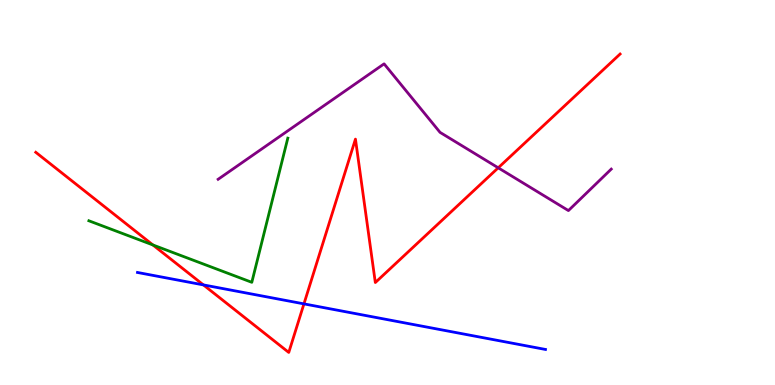[{'lines': ['blue', 'red'], 'intersections': [{'x': 2.62, 'y': 2.6}, {'x': 3.92, 'y': 2.11}]}, {'lines': ['green', 'red'], 'intersections': [{'x': 1.97, 'y': 3.64}]}, {'lines': ['purple', 'red'], 'intersections': [{'x': 6.43, 'y': 5.64}]}, {'lines': ['blue', 'green'], 'intersections': []}, {'lines': ['blue', 'purple'], 'intersections': []}, {'lines': ['green', 'purple'], 'intersections': []}]